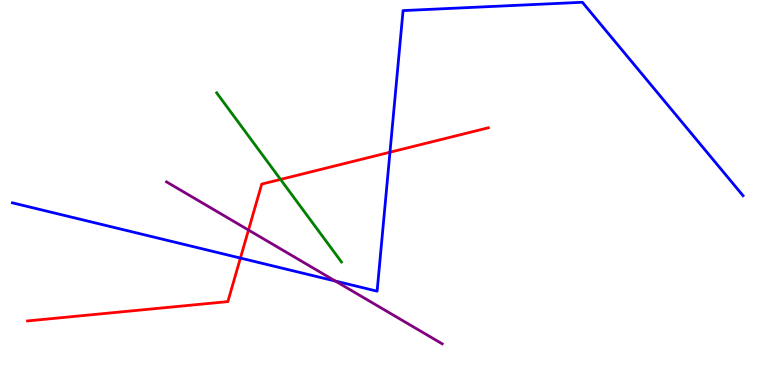[{'lines': ['blue', 'red'], 'intersections': [{'x': 3.1, 'y': 3.3}, {'x': 5.03, 'y': 6.05}]}, {'lines': ['green', 'red'], 'intersections': [{'x': 3.62, 'y': 5.34}]}, {'lines': ['purple', 'red'], 'intersections': [{'x': 3.21, 'y': 4.03}]}, {'lines': ['blue', 'green'], 'intersections': []}, {'lines': ['blue', 'purple'], 'intersections': [{'x': 4.33, 'y': 2.7}]}, {'lines': ['green', 'purple'], 'intersections': []}]